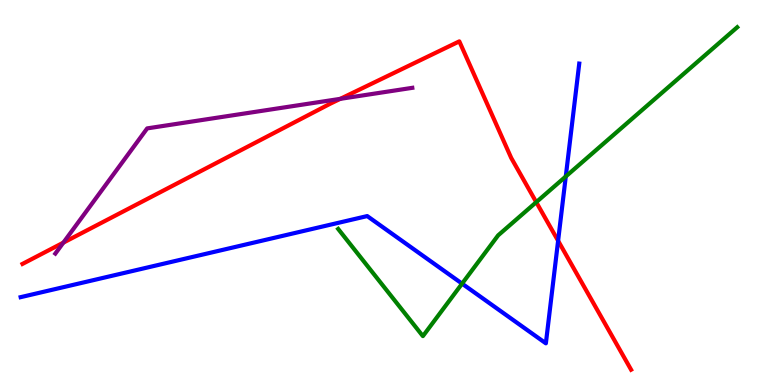[{'lines': ['blue', 'red'], 'intersections': [{'x': 7.2, 'y': 3.75}]}, {'lines': ['green', 'red'], 'intersections': [{'x': 6.92, 'y': 4.75}]}, {'lines': ['purple', 'red'], 'intersections': [{'x': 0.818, 'y': 3.7}, {'x': 4.39, 'y': 7.43}]}, {'lines': ['blue', 'green'], 'intersections': [{'x': 5.96, 'y': 2.63}, {'x': 7.3, 'y': 5.42}]}, {'lines': ['blue', 'purple'], 'intersections': []}, {'lines': ['green', 'purple'], 'intersections': []}]